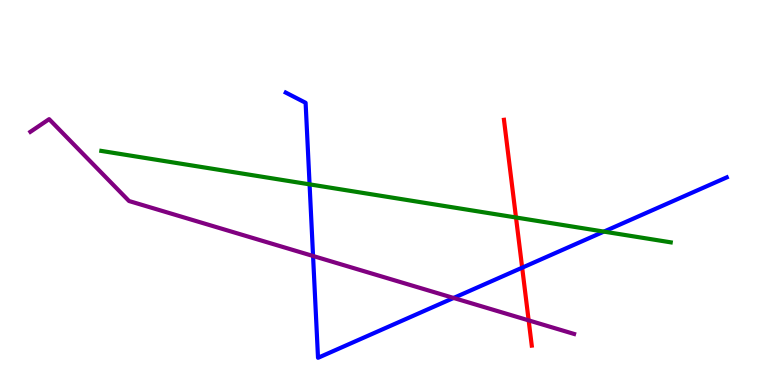[{'lines': ['blue', 'red'], 'intersections': [{'x': 6.74, 'y': 3.05}]}, {'lines': ['green', 'red'], 'intersections': [{'x': 6.66, 'y': 4.35}]}, {'lines': ['purple', 'red'], 'intersections': [{'x': 6.82, 'y': 1.68}]}, {'lines': ['blue', 'green'], 'intersections': [{'x': 3.99, 'y': 5.21}, {'x': 7.79, 'y': 3.98}]}, {'lines': ['blue', 'purple'], 'intersections': [{'x': 4.04, 'y': 3.35}, {'x': 5.85, 'y': 2.26}]}, {'lines': ['green', 'purple'], 'intersections': []}]